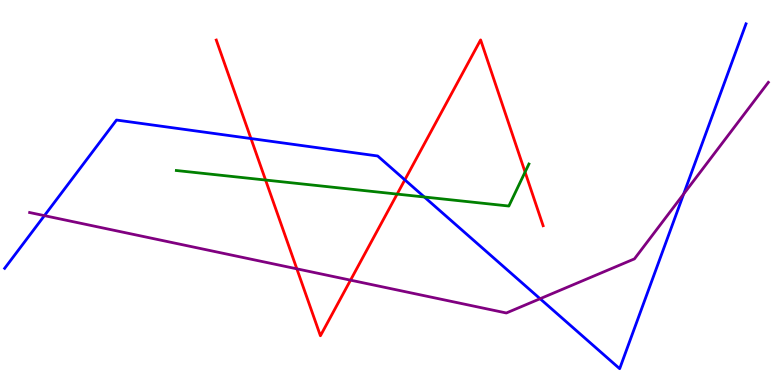[{'lines': ['blue', 'red'], 'intersections': [{'x': 3.24, 'y': 6.4}, {'x': 5.22, 'y': 5.33}]}, {'lines': ['green', 'red'], 'intersections': [{'x': 3.43, 'y': 5.32}, {'x': 5.12, 'y': 4.96}, {'x': 6.78, 'y': 5.53}]}, {'lines': ['purple', 'red'], 'intersections': [{'x': 3.83, 'y': 3.02}, {'x': 4.52, 'y': 2.72}]}, {'lines': ['blue', 'green'], 'intersections': [{'x': 5.48, 'y': 4.88}]}, {'lines': ['blue', 'purple'], 'intersections': [{'x': 0.573, 'y': 4.4}, {'x': 6.97, 'y': 2.24}, {'x': 8.82, 'y': 4.96}]}, {'lines': ['green', 'purple'], 'intersections': []}]